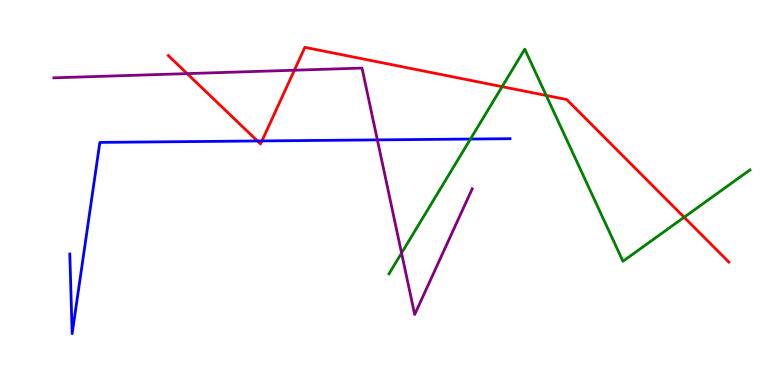[{'lines': ['blue', 'red'], 'intersections': [{'x': 3.32, 'y': 6.34}, {'x': 3.38, 'y': 6.34}]}, {'lines': ['green', 'red'], 'intersections': [{'x': 6.48, 'y': 7.75}, {'x': 7.05, 'y': 7.52}, {'x': 8.83, 'y': 4.36}]}, {'lines': ['purple', 'red'], 'intersections': [{'x': 2.42, 'y': 8.09}, {'x': 3.8, 'y': 8.18}]}, {'lines': ['blue', 'green'], 'intersections': [{'x': 6.07, 'y': 6.39}]}, {'lines': ['blue', 'purple'], 'intersections': [{'x': 4.87, 'y': 6.37}]}, {'lines': ['green', 'purple'], 'intersections': [{'x': 5.18, 'y': 3.43}]}]